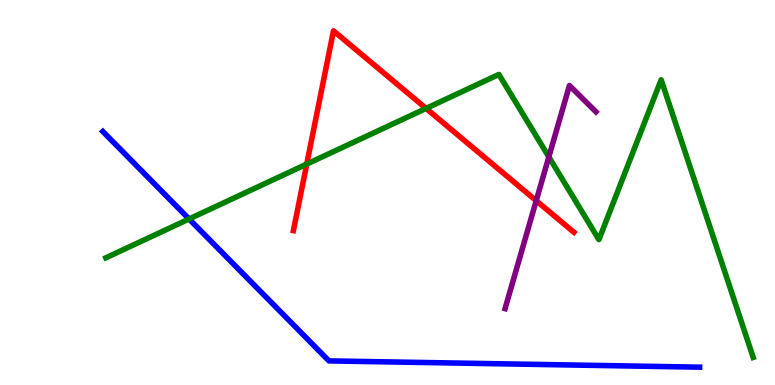[{'lines': ['blue', 'red'], 'intersections': []}, {'lines': ['green', 'red'], 'intersections': [{'x': 3.96, 'y': 5.74}, {'x': 5.5, 'y': 7.18}]}, {'lines': ['purple', 'red'], 'intersections': [{'x': 6.92, 'y': 4.79}]}, {'lines': ['blue', 'green'], 'intersections': [{'x': 2.44, 'y': 4.31}]}, {'lines': ['blue', 'purple'], 'intersections': []}, {'lines': ['green', 'purple'], 'intersections': [{'x': 7.08, 'y': 5.92}]}]